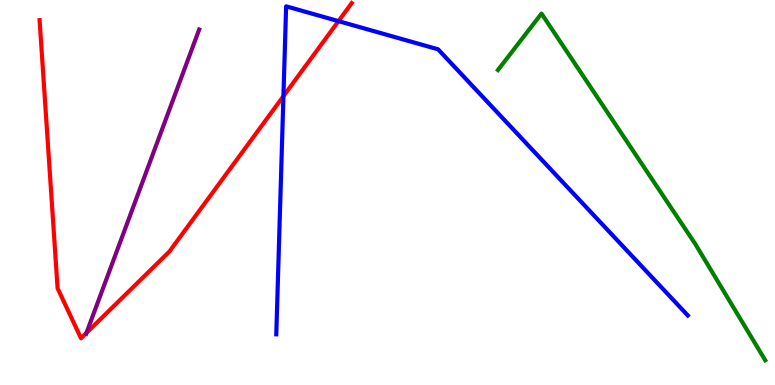[{'lines': ['blue', 'red'], 'intersections': [{'x': 3.66, 'y': 7.5}, {'x': 4.37, 'y': 9.45}]}, {'lines': ['green', 'red'], 'intersections': []}, {'lines': ['purple', 'red'], 'intersections': [{'x': 1.12, 'y': 1.35}]}, {'lines': ['blue', 'green'], 'intersections': []}, {'lines': ['blue', 'purple'], 'intersections': []}, {'lines': ['green', 'purple'], 'intersections': []}]